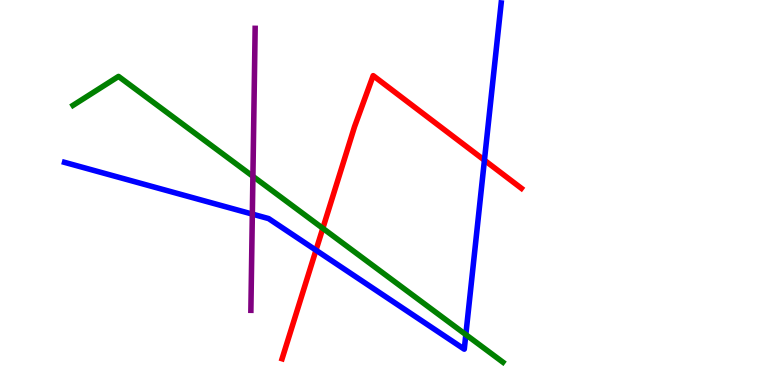[{'lines': ['blue', 'red'], 'intersections': [{'x': 4.08, 'y': 3.5}, {'x': 6.25, 'y': 5.84}]}, {'lines': ['green', 'red'], 'intersections': [{'x': 4.17, 'y': 4.07}]}, {'lines': ['purple', 'red'], 'intersections': []}, {'lines': ['blue', 'green'], 'intersections': [{'x': 6.01, 'y': 1.31}]}, {'lines': ['blue', 'purple'], 'intersections': [{'x': 3.26, 'y': 4.44}]}, {'lines': ['green', 'purple'], 'intersections': [{'x': 3.26, 'y': 5.42}]}]